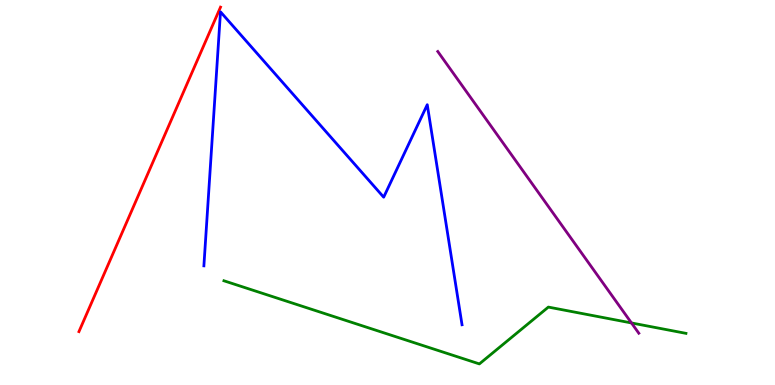[{'lines': ['blue', 'red'], 'intersections': []}, {'lines': ['green', 'red'], 'intersections': []}, {'lines': ['purple', 'red'], 'intersections': []}, {'lines': ['blue', 'green'], 'intersections': []}, {'lines': ['blue', 'purple'], 'intersections': []}, {'lines': ['green', 'purple'], 'intersections': [{'x': 8.15, 'y': 1.61}]}]